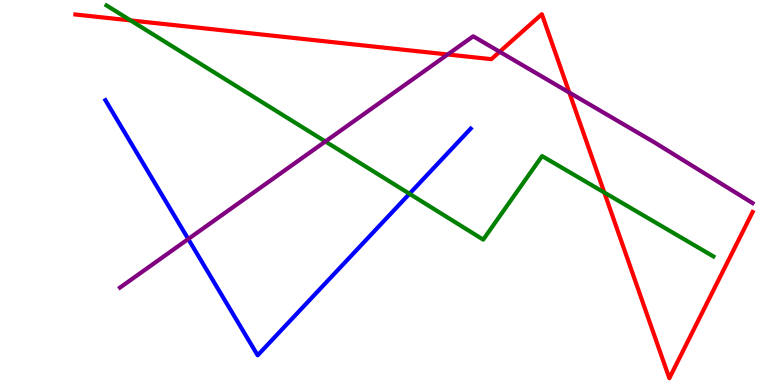[{'lines': ['blue', 'red'], 'intersections': []}, {'lines': ['green', 'red'], 'intersections': [{'x': 1.69, 'y': 9.47}, {'x': 7.8, 'y': 5.0}]}, {'lines': ['purple', 'red'], 'intersections': [{'x': 5.78, 'y': 8.59}, {'x': 6.45, 'y': 8.66}, {'x': 7.35, 'y': 7.6}]}, {'lines': ['blue', 'green'], 'intersections': [{'x': 5.28, 'y': 4.97}]}, {'lines': ['blue', 'purple'], 'intersections': [{'x': 2.43, 'y': 3.79}]}, {'lines': ['green', 'purple'], 'intersections': [{'x': 4.2, 'y': 6.33}]}]